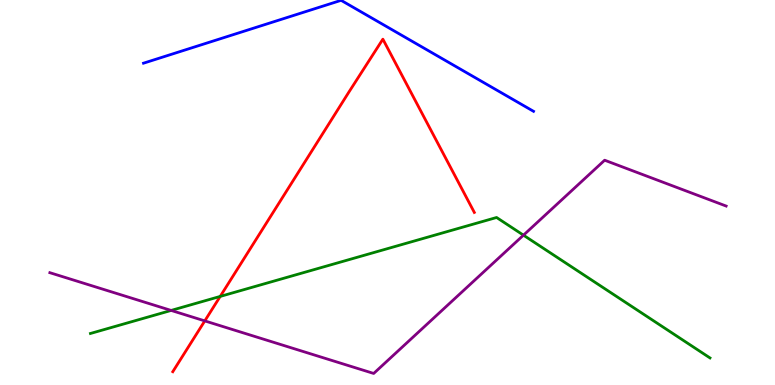[{'lines': ['blue', 'red'], 'intersections': []}, {'lines': ['green', 'red'], 'intersections': [{'x': 2.84, 'y': 2.3}]}, {'lines': ['purple', 'red'], 'intersections': [{'x': 2.64, 'y': 1.67}]}, {'lines': ['blue', 'green'], 'intersections': []}, {'lines': ['blue', 'purple'], 'intersections': []}, {'lines': ['green', 'purple'], 'intersections': [{'x': 2.21, 'y': 1.94}, {'x': 6.75, 'y': 3.89}]}]